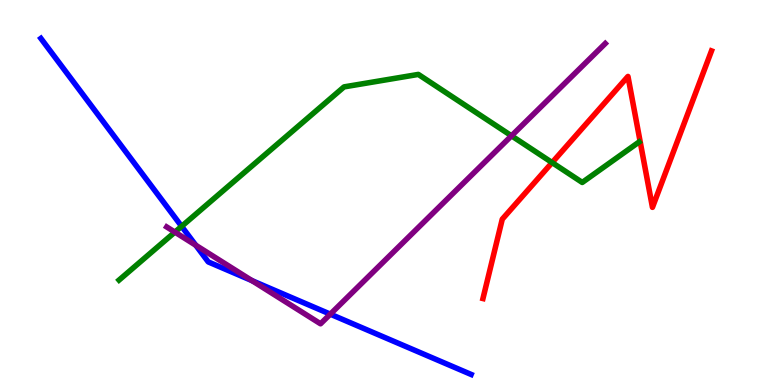[{'lines': ['blue', 'red'], 'intersections': []}, {'lines': ['green', 'red'], 'intersections': [{'x': 7.12, 'y': 5.78}]}, {'lines': ['purple', 'red'], 'intersections': []}, {'lines': ['blue', 'green'], 'intersections': [{'x': 2.34, 'y': 4.12}]}, {'lines': ['blue', 'purple'], 'intersections': [{'x': 2.53, 'y': 3.63}, {'x': 3.25, 'y': 2.71}, {'x': 4.26, 'y': 1.84}]}, {'lines': ['green', 'purple'], 'intersections': [{'x': 2.26, 'y': 3.97}, {'x': 6.6, 'y': 6.47}]}]